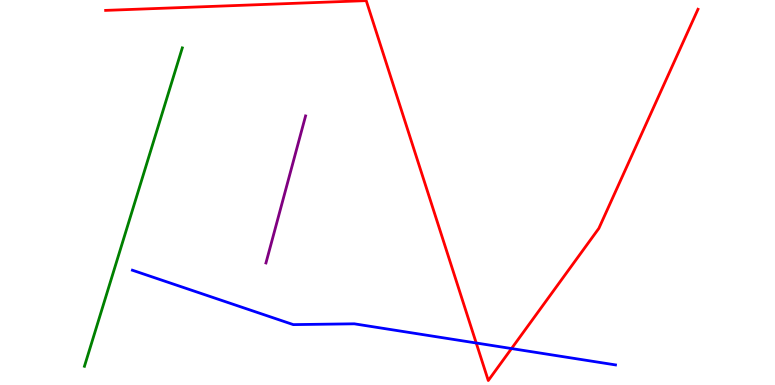[{'lines': ['blue', 'red'], 'intersections': [{'x': 6.14, 'y': 1.09}, {'x': 6.6, 'y': 0.947}]}, {'lines': ['green', 'red'], 'intersections': []}, {'lines': ['purple', 'red'], 'intersections': []}, {'lines': ['blue', 'green'], 'intersections': []}, {'lines': ['blue', 'purple'], 'intersections': []}, {'lines': ['green', 'purple'], 'intersections': []}]